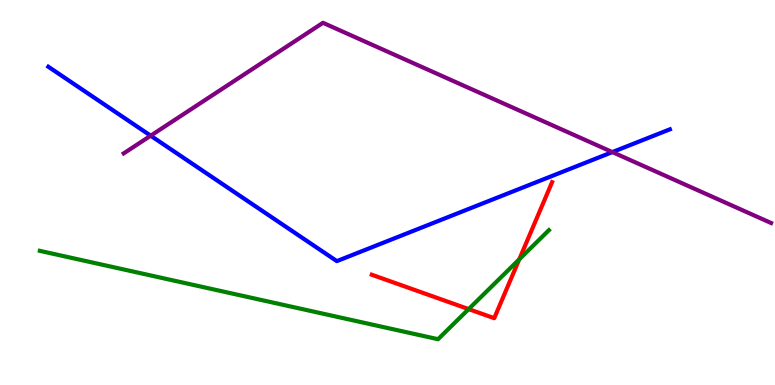[{'lines': ['blue', 'red'], 'intersections': []}, {'lines': ['green', 'red'], 'intersections': [{'x': 6.05, 'y': 1.97}, {'x': 6.7, 'y': 3.26}]}, {'lines': ['purple', 'red'], 'intersections': []}, {'lines': ['blue', 'green'], 'intersections': []}, {'lines': ['blue', 'purple'], 'intersections': [{'x': 1.94, 'y': 6.48}, {'x': 7.9, 'y': 6.05}]}, {'lines': ['green', 'purple'], 'intersections': []}]